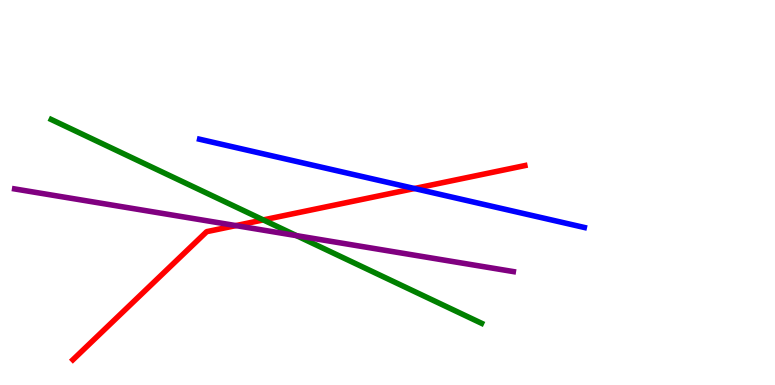[{'lines': ['blue', 'red'], 'intersections': [{'x': 5.35, 'y': 5.1}]}, {'lines': ['green', 'red'], 'intersections': [{'x': 3.4, 'y': 4.29}]}, {'lines': ['purple', 'red'], 'intersections': [{'x': 3.04, 'y': 4.14}]}, {'lines': ['blue', 'green'], 'intersections': []}, {'lines': ['blue', 'purple'], 'intersections': []}, {'lines': ['green', 'purple'], 'intersections': [{'x': 3.83, 'y': 3.88}]}]